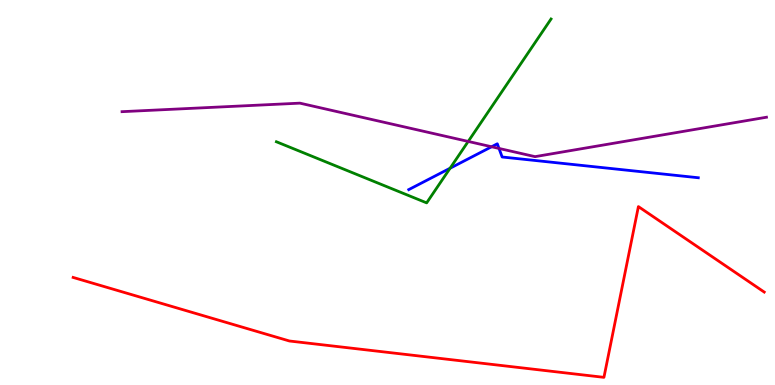[{'lines': ['blue', 'red'], 'intersections': []}, {'lines': ['green', 'red'], 'intersections': []}, {'lines': ['purple', 'red'], 'intersections': []}, {'lines': ['blue', 'green'], 'intersections': [{'x': 5.81, 'y': 5.63}]}, {'lines': ['blue', 'purple'], 'intersections': [{'x': 6.34, 'y': 6.19}, {'x': 6.44, 'y': 6.14}]}, {'lines': ['green', 'purple'], 'intersections': [{'x': 6.04, 'y': 6.33}]}]